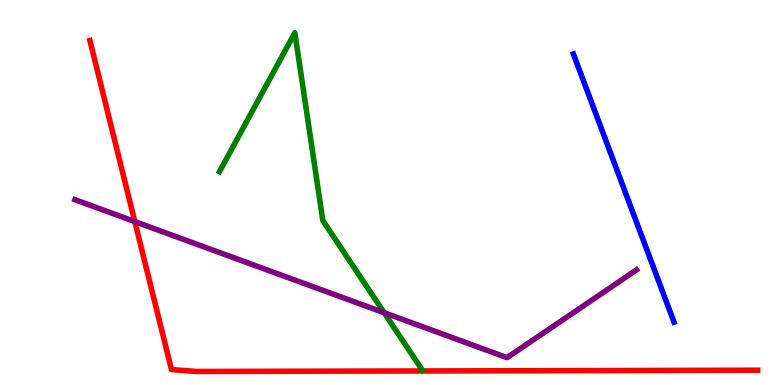[{'lines': ['blue', 'red'], 'intersections': []}, {'lines': ['green', 'red'], 'intersections': []}, {'lines': ['purple', 'red'], 'intersections': [{'x': 1.74, 'y': 4.24}]}, {'lines': ['blue', 'green'], 'intersections': []}, {'lines': ['blue', 'purple'], 'intersections': []}, {'lines': ['green', 'purple'], 'intersections': [{'x': 4.96, 'y': 1.88}]}]